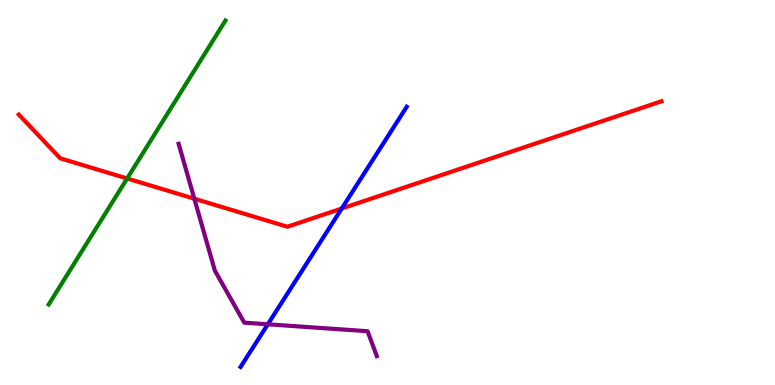[{'lines': ['blue', 'red'], 'intersections': [{'x': 4.41, 'y': 4.58}]}, {'lines': ['green', 'red'], 'intersections': [{'x': 1.64, 'y': 5.36}]}, {'lines': ['purple', 'red'], 'intersections': [{'x': 2.51, 'y': 4.84}]}, {'lines': ['blue', 'green'], 'intersections': []}, {'lines': ['blue', 'purple'], 'intersections': [{'x': 3.46, 'y': 1.58}]}, {'lines': ['green', 'purple'], 'intersections': []}]